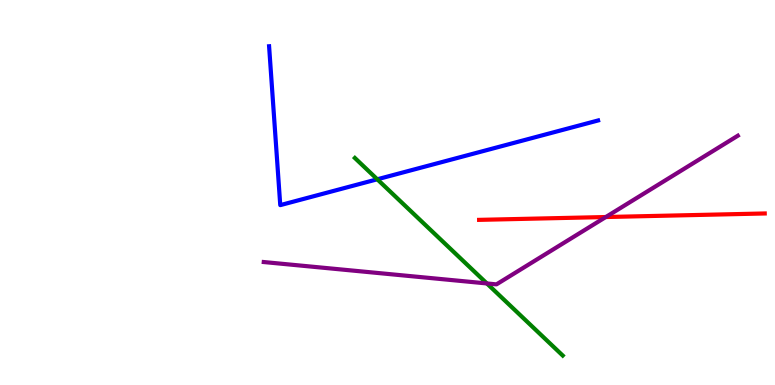[{'lines': ['blue', 'red'], 'intersections': []}, {'lines': ['green', 'red'], 'intersections': []}, {'lines': ['purple', 'red'], 'intersections': [{'x': 7.82, 'y': 4.36}]}, {'lines': ['blue', 'green'], 'intersections': [{'x': 4.87, 'y': 5.34}]}, {'lines': ['blue', 'purple'], 'intersections': []}, {'lines': ['green', 'purple'], 'intersections': [{'x': 6.28, 'y': 2.64}]}]